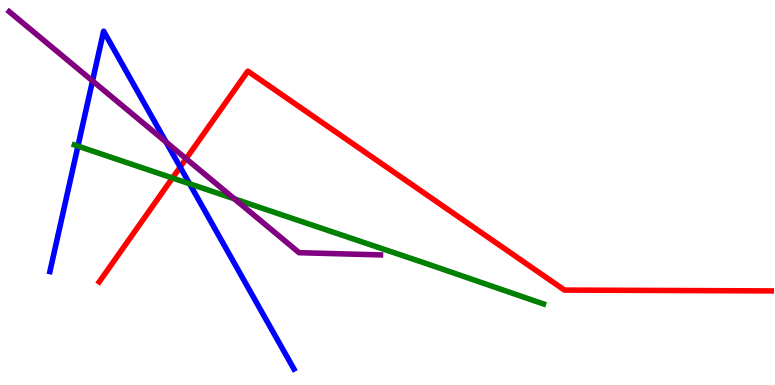[{'lines': ['blue', 'red'], 'intersections': [{'x': 2.32, 'y': 5.66}]}, {'lines': ['green', 'red'], 'intersections': [{'x': 2.23, 'y': 5.38}]}, {'lines': ['purple', 'red'], 'intersections': [{'x': 2.4, 'y': 5.88}]}, {'lines': ['blue', 'green'], 'intersections': [{'x': 1.01, 'y': 6.2}, {'x': 2.45, 'y': 5.23}]}, {'lines': ['blue', 'purple'], 'intersections': [{'x': 1.19, 'y': 7.9}, {'x': 2.14, 'y': 6.31}]}, {'lines': ['green', 'purple'], 'intersections': [{'x': 3.02, 'y': 4.83}]}]